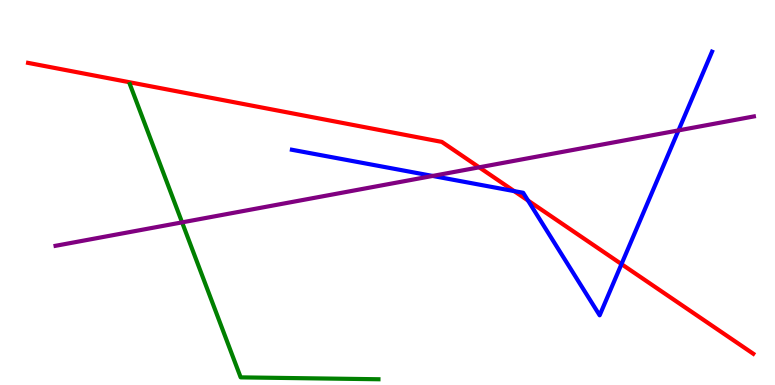[{'lines': ['blue', 'red'], 'intersections': [{'x': 6.63, 'y': 5.04}, {'x': 6.81, 'y': 4.79}, {'x': 8.02, 'y': 3.14}]}, {'lines': ['green', 'red'], 'intersections': []}, {'lines': ['purple', 'red'], 'intersections': [{'x': 6.18, 'y': 5.65}]}, {'lines': ['blue', 'green'], 'intersections': []}, {'lines': ['blue', 'purple'], 'intersections': [{'x': 5.58, 'y': 5.43}, {'x': 8.75, 'y': 6.61}]}, {'lines': ['green', 'purple'], 'intersections': [{'x': 2.35, 'y': 4.22}]}]